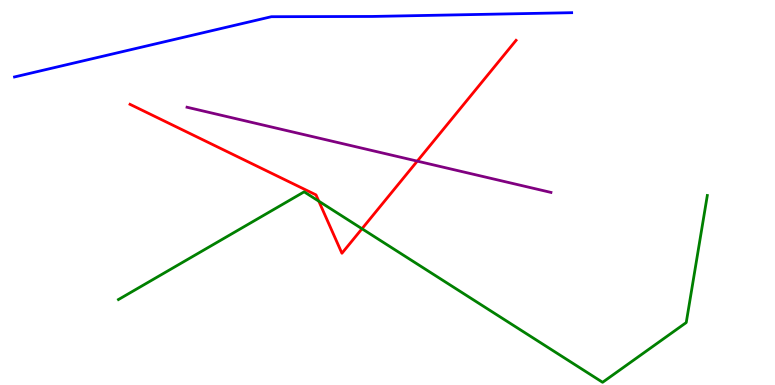[{'lines': ['blue', 'red'], 'intersections': []}, {'lines': ['green', 'red'], 'intersections': [{'x': 4.11, 'y': 4.77}, {'x': 4.67, 'y': 4.06}]}, {'lines': ['purple', 'red'], 'intersections': [{'x': 5.38, 'y': 5.81}]}, {'lines': ['blue', 'green'], 'intersections': []}, {'lines': ['blue', 'purple'], 'intersections': []}, {'lines': ['green', 'purple'], 'intersections': []}]